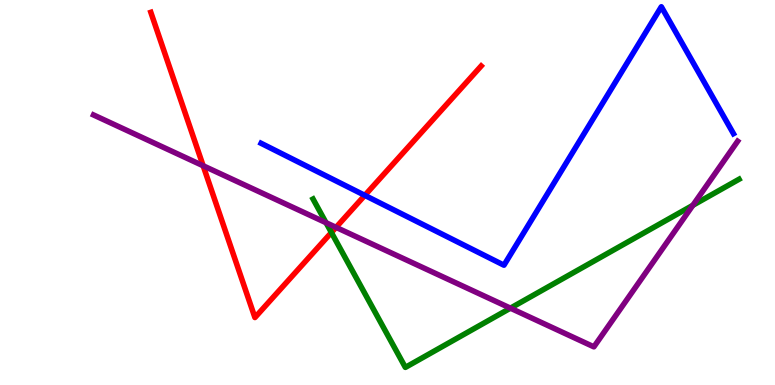[{'lines': ['blue', 'red'], 'intersections': [{'x': 4.71, 'y': 4.93}]}, {'lines': ['green', 'red'], 'intersections': [{'x': 4.28, 'y': 3.96}]}, {'lines': ['purple', 'red'], 'intersections': [{'x': 2.62, 'y': 5.69}, {'x': 4.34, 'y': 4.09}]}, {'lines': ['blue', 'green'], 'intersections': []}, {'lines': ['blue', 'purple'], 'intersections': []}, {'lines': ['green', 'purple'], 'intersections': [{'x': 4.21, 'y': 4.22}, {'x': 6.59, 'y': 2.0}, {'x': 8.94, 'y': 4.67}]}]